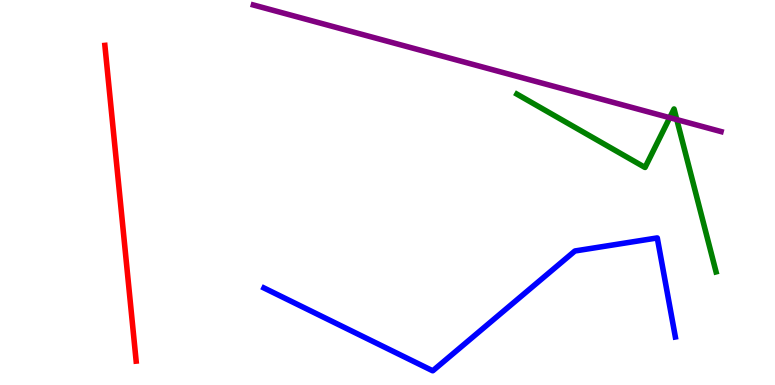[{'lines': ['blue', 'red'], 'intersections': []}, {'lines': ['green', 'red'], 'intersections': []}, {'lines': ['purple', 'red'], 'intersections': []}, {'lines': ['blue', 'green'], 'intersections': []}, {'lines': ['blue', 'purple'], 'intersections': []}, {'lines': ['green', 'purple'], 'intersections': [{'x': 8.64, 'y': 6.94}, {'x': 8.73, 'y': 6.89}]}]